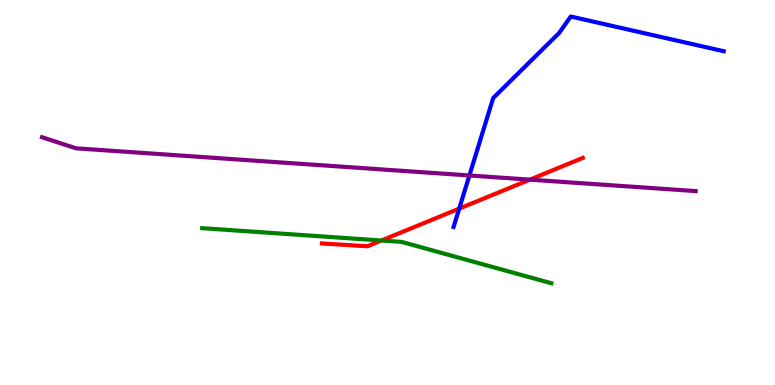[{'lines': ['blue', 'red'], 'intersections': [{'x': 5.93, 'y': 4.58}]}, {'lines': ['green', 'red'], 'intersections': [{'x': 4.92, 'y': 3.75}]}, {'lines': ['purple', 'red'], 'intersections': [{'x': 6.84, 'y': 5.33}]}, {'lines': ['blue', 'green'], 'intersections': []}, {'lines': ['blue', 'purple'], 'intersections': [{'x': 6.06, 'y': 5.44}]}, {'lines': ['green', 'purple'], 'intersections': []}]